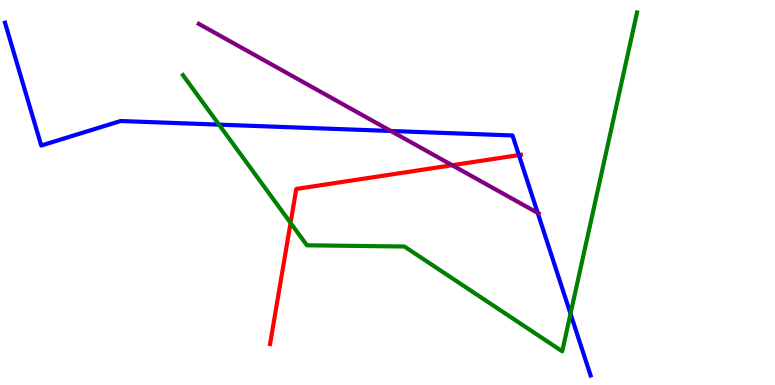[{'lines': ['blue', 'red'], 'intersections': [{'x': 6.7, 'y': 5.97}]}, {'lines': ['green', 'red'], 'intersections': [{'x': 3.75, 'y': 4.21}]}, {'lines': ['purple', 'red'], 'intersections': [{'x': 5.84, 'y': 5.71}]}, {'lines': ['blue', 'green'], 'intersections': [{'x': 2.83, 'y': 6.76}, {'x': 7.36, 'y': 1.85}]}, {'lines': ['blue', 'purple'], 'intersections': [{'x': 5.04, 'y': 6.6}, {'x': 6.94, 'y': 4.47}]}, {'lines': ['green', 'purple'], 'intersections': []}]